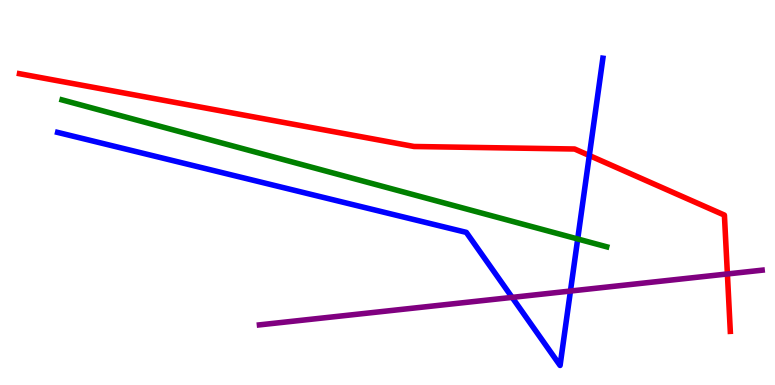[{'lines': ['blue', 'red'], 'intersections': [{'x': 7.6, 'y': 5.96}]}, {'lines': ['green', 'red'], 'intersections': []}, {'lines': ['purple', 'red'], 'intersections': [{'x': 9.39, 'y': 2.88}]}, {'lines': ['blue', 'green'], 'intersections': [{'x': 7.45, 'y': 3.79}]}, {'lines': ['blue', 'purple'], 'intersections': [{'x': 6.61, 'y': 2.28}, {'x': 7.36, 'y': 2.44}]}, {'lines': ['green', 'purple'], 'intersections': []}]